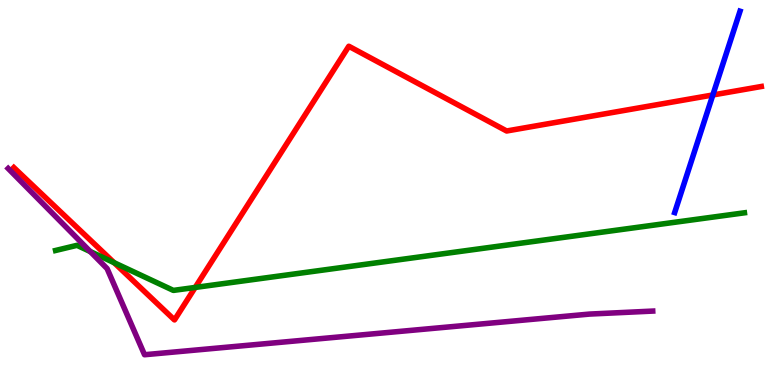[{'lines': ['blue', 'red'], 'intersections': [{'x': 9.2, 'y': 7.53}]}, {'lines': ['green', 'red'], 'intersections': [{'x': 1.47, 'y': 3.18}, {'x': 2.52, 'y': 2.53}]}, {'lines': ['purple', 'red'], 'intersections': []}, {'lines': ['blue', 'green'], 'intersections': []}, {'lines': ['blue', 'purple'], 'intersections': []}, {'lines': ['green', 'purple'], 'intersections': [{'x': 1.16, 'y': 3.47}]}]